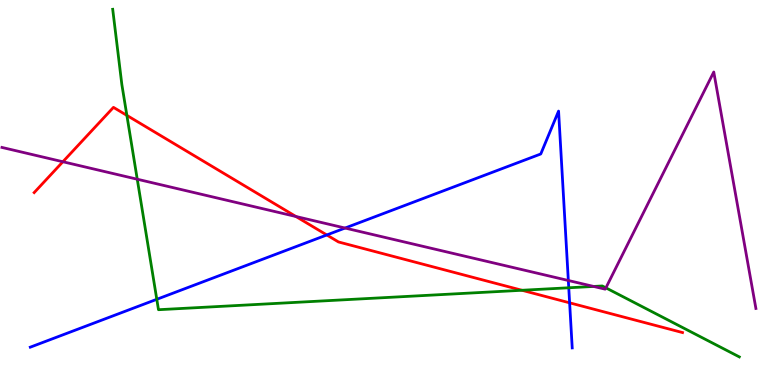[{'lines': ['blue', 'red'], 'intersections': [{'x': 4.22, 'y': 3.9}, {'x': 7.35, 'y': 2.13}]}, {'lines': ['green', 'red'], 'intersections': [{'x': 1.64, 'y': 7.0}, {'x': 6.74, 'y': 2.46}]}, {'lines': ['purple', 'red'], 'intersections': [{'x': 0.811, 'y': 5.8}, {'x': 3.82, 'y': 4.38}]}, {'lines': ['blue', 'green'], 'intersections': [{'x': 2.02, 'y': 2.23}, {'x': 7.34, 'y': 2.53}]}, {'lines': ['blue', 'purple'], 'intersections': [{'x': 4.45, 'y': 4.08}, {'x': 7.33, 'y': 2.71}]}, {'lines': ['green', 'purple'], 'intersections': [{'x': 1.77, 'y': 5.34}, {'x': 7.66, 'y': 2.56}, {'x': 7.82, 'y': 2.52}]}]